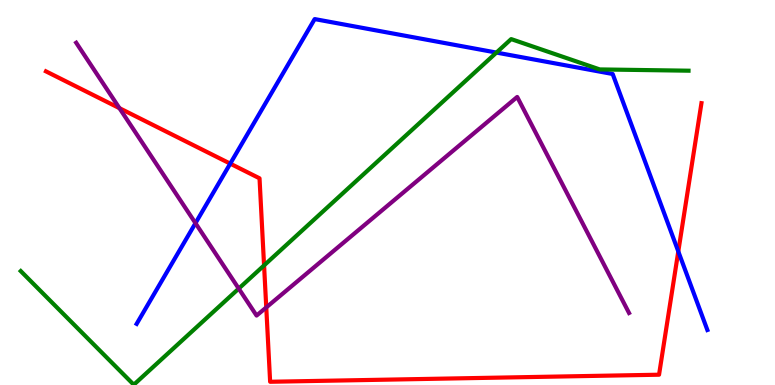[{'lines': ['blue', 'red'], 'intersections': [{'x': 2.97, 'y': 5.75}, {'x': 8.75, 'y': 3.47}]}, {'lines': ['green', 'red'], 'intersections': [{'x': 3.41, 'y': 3.11}]}, {'lines': ['purple', 'red'], 'intersections': [{'x': 1.54, 'y': 7.19}, {'x': 3.44, 'y': 2.01}]}, {'lines': ['blue', 'green'], 'intersections': [{'x': 6.41, 'y': 8.63}]}, {'lines': ['blue', 'purple'], 'intersections': [{'x': 2.52, 'y': 4.2}]}, {'lines': ['green', 'purple'], 'intersections': [{'x': 3.08, 'y': 2.5}]}]